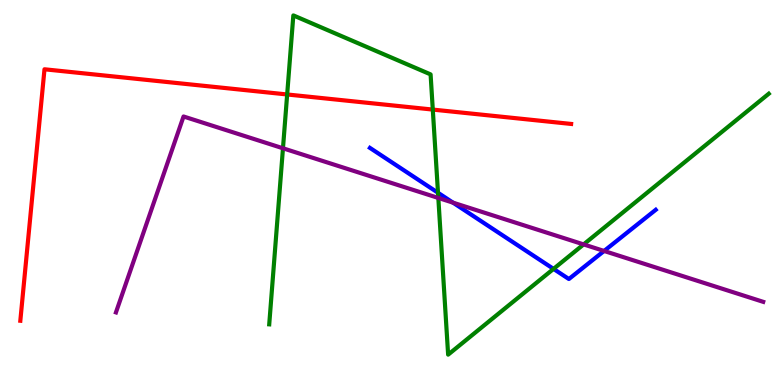[{'lines': ['blue', 'red'], 'intersections': []}, {'lines': ['green', 'red'], 'intersections': [{'x': 3.71, 'y': 7.55}, {'x': 5.58, 'y': 7.15}]}, {'lines': ['purple', 'red'], 'intersections': []}, {'lines': ['blue', 'green'], 'intersections': [{'x': 5.65, 'y': 4.99}, {'x': 7.14, 'y': 3.02}]}, {'lines': ['blue', 'purple'], 'intersections': [{'x': 5.85, 'y': 4.74}, {'x': 7.79, 'y': 3.48}]}, {'lines': ['green', 'purple'], 'intersections': [{'x': 3.65, 'y': 6.15}, {'x': 5.66, 'y': 4.86}, {'x': 7.53, 'y': 3.65}]}]